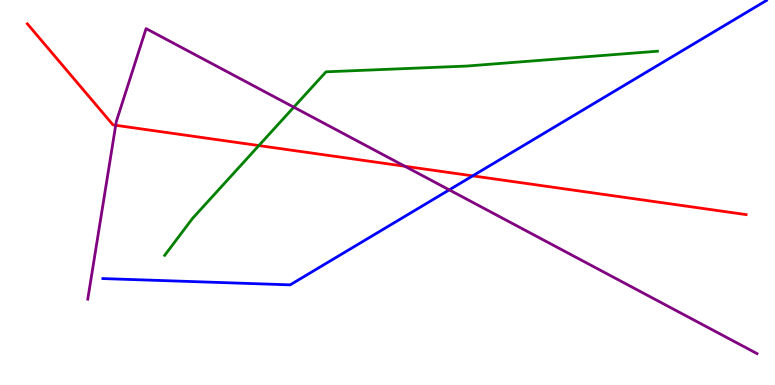[{'lines': ['blue', 'red'], 'intersections': [{'x': 6.1, 'y': 5.43}]}, {'lines': ['green', 'red'], 'intersections': [{'x': 3.34, 'y': 6.22}]}, {'lines': ['purple', 'red'], 'intersections': [{'x': 1.49, 'y': 6.75}, {'x': 5.22, 'y': 5.68}]}, {'lines': ['blue', 'green'], 'intersections': []}, {'lines': ['blue', 'purple'], 'intersections': [{'x': 5.8, 'y': 5.07}]}, {'lines': ['green', 'purple'], 'intersections': [{'x': 3.79, 'y': 7.22}]}]